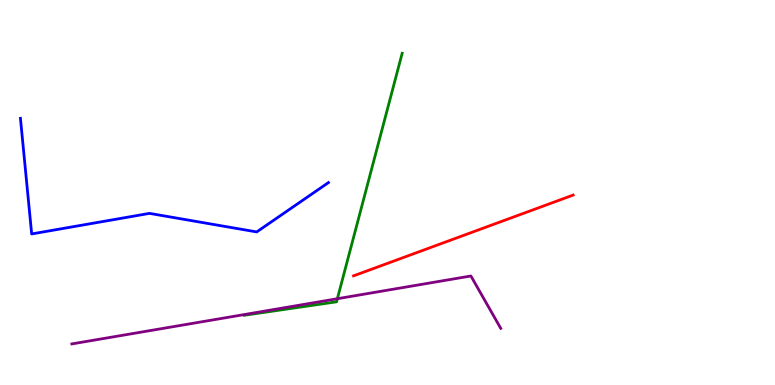[{'lines': ['blue', 'red'], 'intersections': []}, {'lines': ['green', 'red'], 'intersections': []}, {'lines': ['purple', 'red'], 'intersections': []}, {'lines': ['blue', 'green'], 'intersections': []}, {'lines': ['blue', 'purple'], 'intersections': []}, {'lines': ['green', 'purple'], 'intersections': [{'x': 4.35, 'y': 2.24}]}]